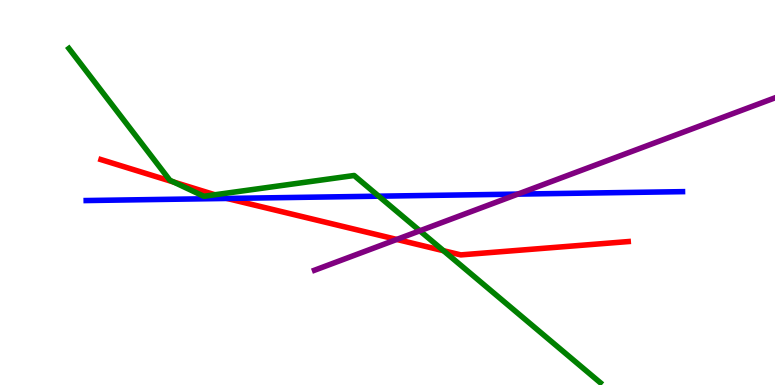[{'lines': ['blue', 'red'], 'intersections': [{'x': 2.93, 'y': 4.85}]}, {'lines': ['green', 'red'], 'intersections': [{'x': 2.24, 'y': 5.27}, {'x': 2.77, 'y': 4.94}, {'x': 5.72, 'y': 3.49}]}, {'lines': ['purple', 'red'], 'intersections': [{'x': 5.12, 'y': 3.78}]}, {'lines': ['blue', 'green'], 'intersections': [{'x': 4.89, 'y': 4.9}]}, {'lines': ['blue', 'purple'], 'intersections': [{'x': 6.68, 'y': 4.96}]}, {'lines': ['green', 'purple'], 'intersections': [{'x': 5.42, 'y': 4.01}]}]